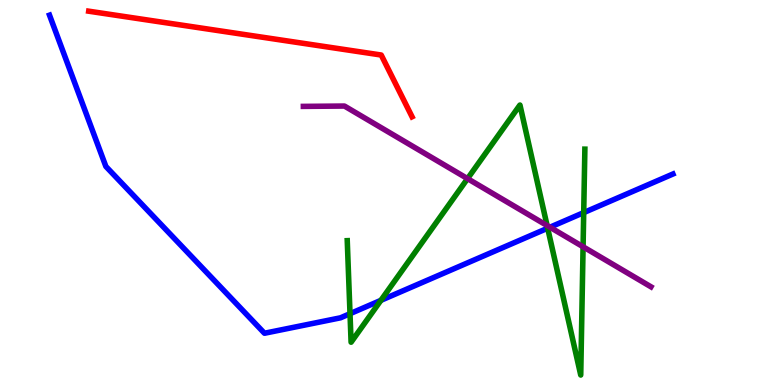[{'lines': ['blue', 'red'], 'intersections': []}, {'lines': ['green', 'red'], 'intersections': []}, {'lines': ['purple', 'red'], 'intersections': []}, {'lines': ['blue', 'green'], 'intersections': [{'x': 4.52, 'y': 1.85}, {'x': 4.91, 'y': 2.2}, {'x': 7.07, 'y': 4.07}, {'x': 7.53, 'y': 4.48}]}, {'lines': ['blue', 'purple'], 'intersections': [{'x': 7.1, 'y': 4.1}]}, {'lines': ['green', 'purple'], 'intersections': [{'x': 6.03, 'y': 5.36}, {'x': 7.06, 'y': 4.14}, {'x': 7.52, 'y': 3.59}]}]